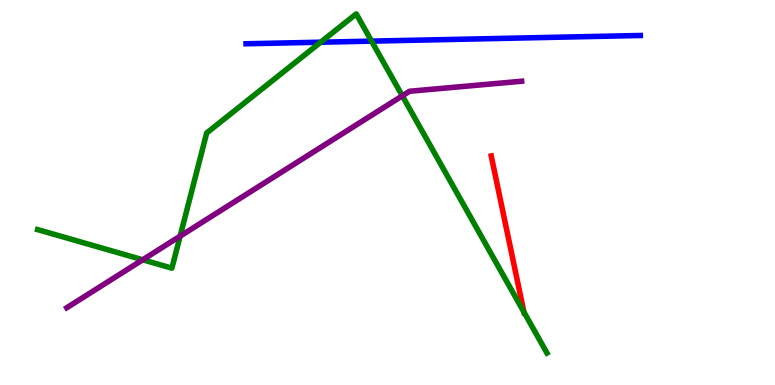[{'lines': ['blue', 'red'], 'intersections': []}, {'lines': ['green', 'red'], 'intersections': [{'x': 6.76, 'y': 1.9}]}, {'lines': ['purple', 'red'], 'intersections': []}, {'lines': ['blue', 'green'], 'intersections': [{'x': 4.14, 'y': 8.9}, {'x': 4.79, 'y': 8.93}]}, {'lines': ['blue', 'purple'], 'intersections': []}, {'lines': ['green', 'purple'], 'intersections': [{'x': 1.84, 'y': 3.25}, {'x': 2.32, 'y': 3.87}, {'x': 5.19, 'y': 7.51}]}]